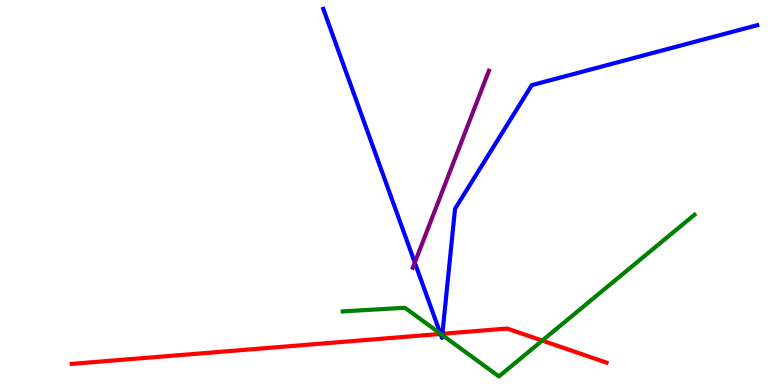[{'lines': ['blue', 'red'], 'intersections': [{'x': 5.68, 'y': 1.33}, {'x': 5.71, 'y': 1.33}]}, {'lines': ['green', 'red'], 'intersections': [{'x': 5.69, 'y': 1.33}, {'x': 7.0, 'y': 1.15}]}, {'lines': ['purple', 'red'], 'intersections': []}, {'lines': ['blue', 'green'], 'intersections': [{'x': 5.68, 'y': 1.33}, {'x': 5.71, 'y': 1.3}]}, {'lines': ['blue', 'purple'], 'intersections': [{'x': 5.35, 'y': 3.18}]}, {'lines': ['green', 'purple'], 'intersections': []}]